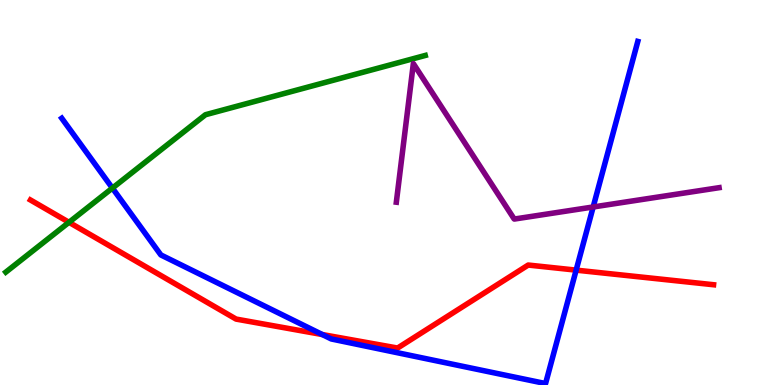[{'lines': ['blue', 'red'], 'intersections': [{'x': 4.16, 'y': 1.31}, {'x': 7.43, 'y': 2.98}]}, {'lines': ['green', 'red'], 'intersections': [{'x': 0.89, 'y': 4.23}]}, {'lines': ['purple', 'red'], 'intersections': []}, {'lines': ['blue', 'green'], 'intersections': [{'x': 1.45, 'y': 5.11}]}, {'lines': ['blue', 'purple'], 'intersections': [{'x': 7.65, 'y': 4.62}]}, {'lines': ['green', 'purple'], 'intersections': []}]